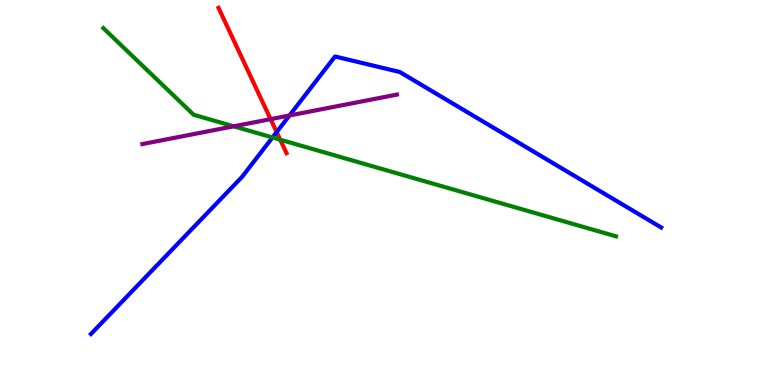[{'lines': ['blue', 'red'], 'intersections': [{'x': 3.57, 'y': 6.57}]}, {'lines': ['green', 'red'], 'intersections': [{'x': 3.62, 'y': 6.37}]}, {'lines': ['purple', 'red'], 'intersections': [{'x': 3.49, 'y': 6.91}]}, {'lines': ['blue', 'green'], 'intersections': [{'x': 3.52, 'y': 6.43}]}, {'lines': ['blue', 'purple'], 'intersections': [{'x': 3.74, 'y': 7.0}]}, {'lines': ['green', 'purple'], 'intersections': [{'x': 3.02, 'y': 6.72}]}]